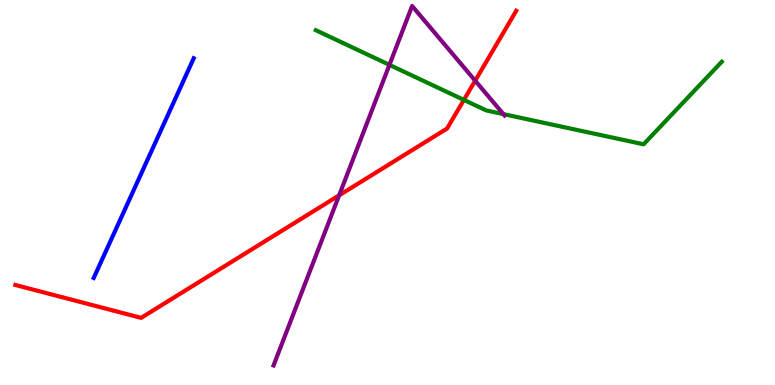[{'lines': ['blue', 'red'], 'intersections': []}, {'lines': ['green', 'red'], 'intersections': [{'x': 5.99, 'y': 7.4}]}, {'lines': ['purple', 'red'], 'intersections': [{'x': 4.38, 'y': 4.93}, {'x': 6.13, 'y': 7.9}]}, {'lines': ['blue', 'green'], 'intersections': []}, {'lines': ['blue', 'purple'], 'intersections': []}, {'lines': ['green', 'purple'], 'intersections': [{'x': 5.02, 'y': 8.32}, {'x': 6.5, 'y': 7.04}]}]